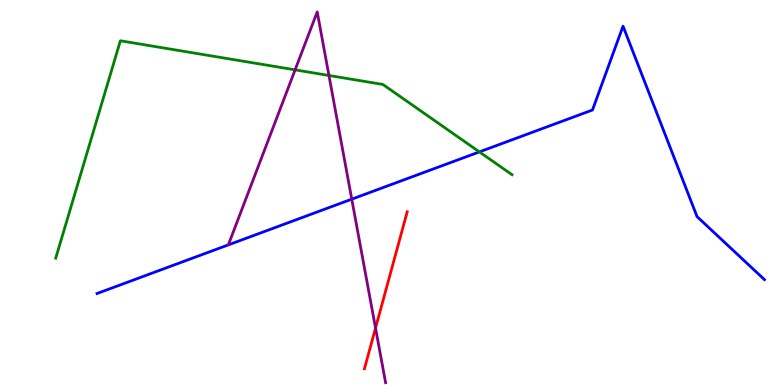[{'lines': ['blue', 'red'], 'intersections': []}, {'lines': ['green', 'red'], 'intersections': []}, {'lines': ['purple', 'red'], 'intersections': [{'x': 4.85, 'y': 1.48}]}, {'lines': ['blue', 'green'], 'intersections': [{'x': 6.19, 'y': 6.05}]}, {'lines': ['blue', 'purple'], 'intersections': [{'x': 4.54, 'y': 4.83}]}, {'lines': ['green', 'purple'], 'intersections': [{'x': 3.81, 'y': 8.19}, {'x': 4.24, 'y': 8.04}]}]